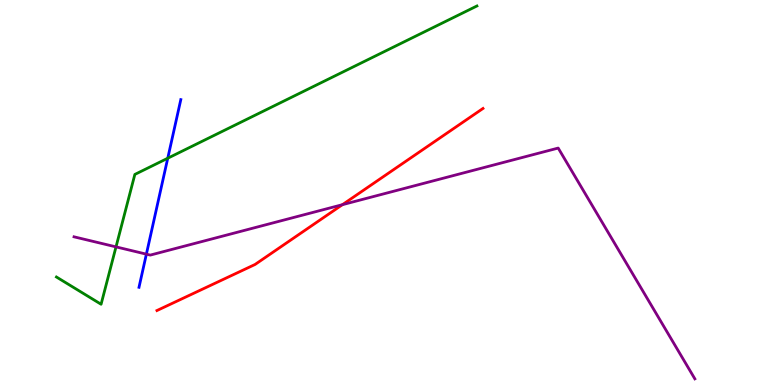[{'lines': ['blue', 'red'], 'intersections': []}, {'lines': ['green', 'red'], 'intersections': []}, {'lines': ['purple', 'red'], 'intersections': [{'x': 4.42, 'y': 4.68}]}, {'lines': ['blue', 'green'], 'intersections': [{'x': 2.16, 'y': 5.89}]}, {'lines': ['blue', 'purple'], 'intersections': [{'x': 1.89, 'y': 3.4}]}, {'lines': ['green', 'purple'], 'intersections': [{'x': 1.5, 'y': 3.59}]}]